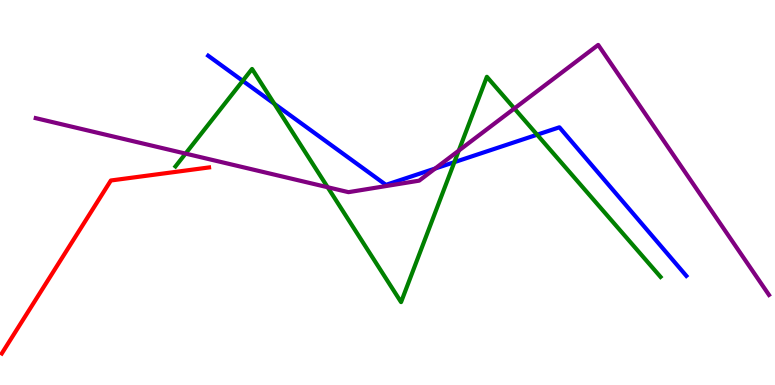[{'lines': ['blue', 'red'], 'intersections': []}, {'lines': ['green', 'red'], 'intersections': []}, {'lines': ['purple', 'red'], 'intersections': []}, {'lines': ['blue', 'green'], 'intersections': [{'x': 3.13, 'y': 7.9}, {'x': 3.54, 'y': 7.3}, {'x': 5.86, 'y': 5.79}, {'x': 6.93, 'y': 6.5}]}, {'lines': ['blue', 'purple'], 'intersections': [{'x': 5.61, 'y': 5.62}]}, {'lines': ['green', 'purple'], 'intersections': [{'x': 2.39, 'y': 6.01}, {'x': 4.23, 'y': 5.14}, {'x': 5.92, 'y': 6.09}, {'x': 6.64, 'y': 7.18}]}]